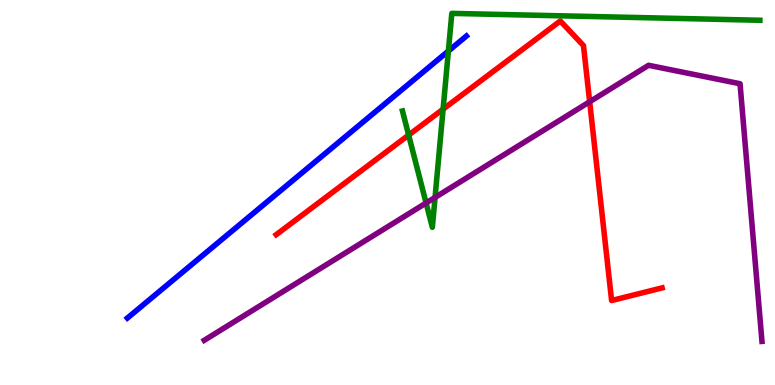[{'lines': ['blue', 'red'], 'intersections': []}, {'lines': ['green', 'red'], 'intersections': [{'x': 5.27, 'y': 6.49}, {'x': 5.72, 'y': 7.17}]}, {'lines': ['purple', 'red'], 'intersections': [{'x': 7.61, 'y': 7.36}]}, {'lines': ['blue', 'green'], 'intersections': [{'x': 5.79, 'y': 8.67}]}, {'lines': ['blue', 'purple'], 'intersections': []}, {'lines': ['green', 'purple'], 'intersections': [{'x': 5.5, 'y': 4.73}, {'x': 5.61, 'y': 4.87}]}]